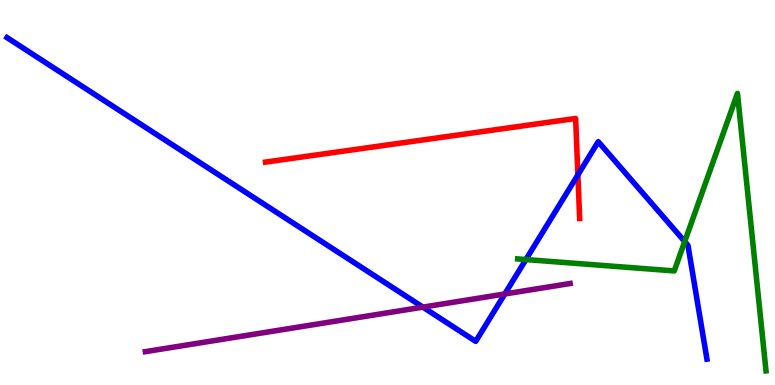[{'lines': ['blue', 'red'], 'intersections': [{'x': 7.46, 'y': 5.46}]}, {'lines': ['green', 'red'], 'intersections': []}, {'lines': ['purple', 'red'], 'intersections': []}, {'lines': ['blue', 'green'], 'intersections': [{'x': 6.79, 'y': 3.26}, {'x': 8.84, 'y': 3.73}]}, {'lines': ['blue', 'purple'], 'intersections': [{'x': 5.46, 'y': 2.02}, {'x': 6.51, 'y': 2.36}]}, {'lines': ['green', 'purple'], 'intersections': []}]